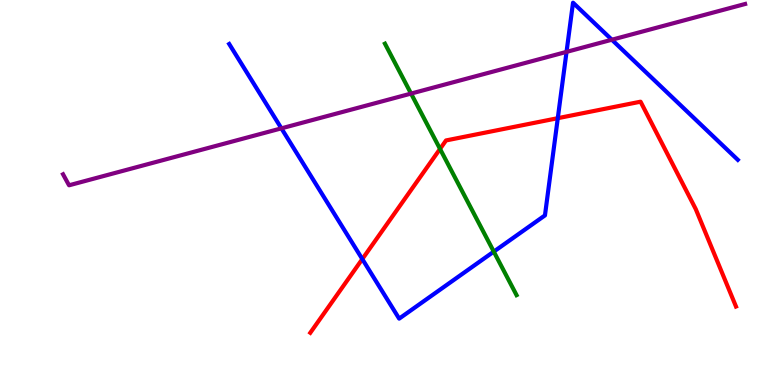[{'lines': ['blue', 'red'], 'intersections': [{'x': 4.67, 'y': 3.27}, {'x': 7.2, 'y': 6.93}]}, {'lines': ['green', 'red'], 'intersections': [{'x': 5.68, 'y': 6.13}]}, {'lines': ['purple', 'red'], 'intersections': []}, {'lines': ['blue', 'green'], 'intersections': [{'x': 6.37, 'y': 3.46}]}, {'lines': ['blue', 'purple'], 'intersections': [{'x': 3.63, 'y': 6.67}, {'x': 7.31, 'y': 8.65}, {'x': 7.89, 'y': 8.97}]}, {'lines': ['green', 'purple'], 'intersections': [{'x': 5.3, 'y': 7.57}]}]